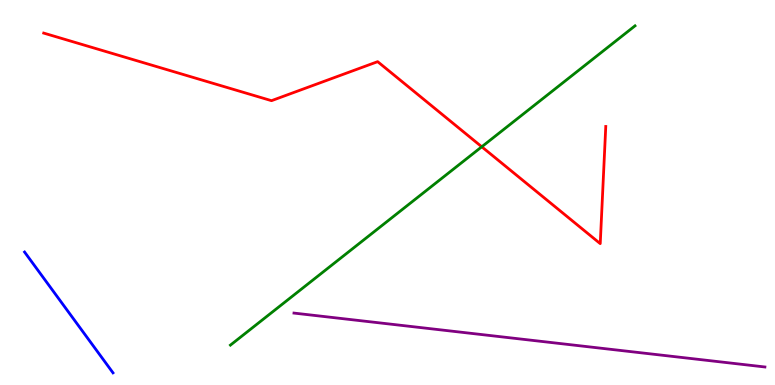[{'lines': ['blue', 'red'], 'intersections': []}, {'lines': ['green', 'red'], 'intersections': [{'x': 6.22, 'y': 6.19}]}, {'lines': ['purple', 'red'], 'intersections': []}, {'lines': ['blue', 'green'], 'intersections': []}, {'lines': ['blue', 'purple'], 'intersections': []}, {'lines': ['green', 'purple'], 'intersections': []}]